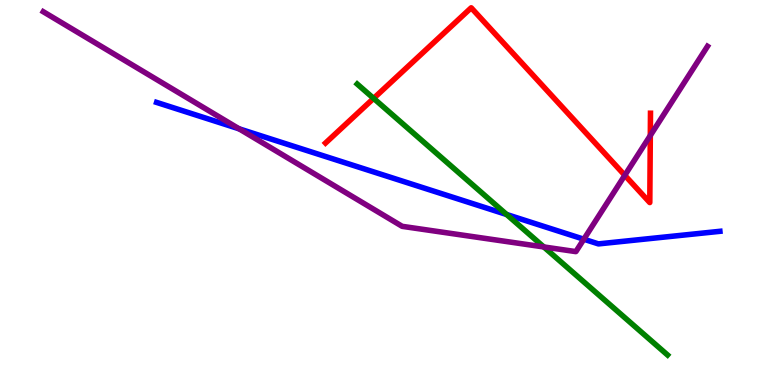[{'lines': ['blue', 'red'], 'intersections': []}, {'lines': ['green', 'red'], 'intersections': [{'x': 4.82, 'y': 7.44}]}, {'lines': ['purple', 'red'], 'intersections': [{'x': 8.06, 'y': 5.45}, {'x': 8.39, 'y': 6.48}]}, {'lines': ['blue', 'green'], 'intersections': [{'x': 6.54, 'y': 4.43}]}, {'lines': ['blue', 'purple'], 'intersections': [{'x': 3.09, 'y': 6.65}, {'x': 7.53, 'y': 3.79}]}, {'lines': ['green', 'purple'], 'intersections': [{'x': 7.02, 'y': 3.59}]}]